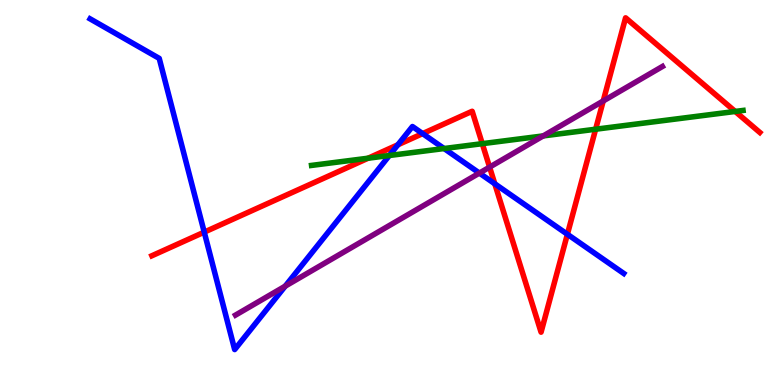[{'lines': ['blue', 'red'], 'intersections': [{'x': 2.64, 'y': 3.97}, {'x': 5.13, 'y': 6.24}, {'x': 5.45, 'y': 6.53}, {'x': 6.38, 'y': 5.23}, {'x': 7.32, 'y': 3.92}]}, {'lines': ['green', 'red'], 'intersections': [{'x': 4.75, 'y': 5.89}, {'x': 6.22, 'y': 6.27}, {'x': 7.69, 'y': 6.64}, {'x': 9.49, 'y': 7.11}]}, {'lines': ['purple', 'red'], 'intersections': [{'x': 6.32, 'y': 5.66}, {'x': 7.78, 'y': 7.38}]}, {'lines': ['blue', 'green'], 'intersections': [{'x': 5.02, 'y': 5.96}, {'x': 5.73, 'y': 6.14}]}, {'lines': ['blue', 'purple'], 'intersections': [{'x': 3.68, 'y': 2.57}, {'x': 6.19, 'y': 5.5}]}, {'lines': ['green', 'purple'], 'intersections': [{'x': 7.01, 'y': 6.47}]}]